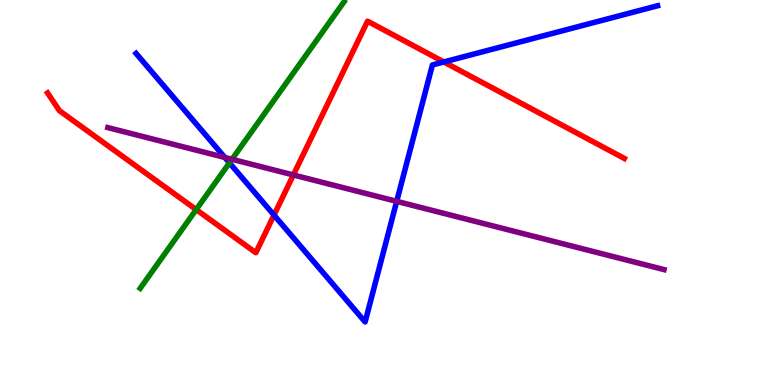[{'lines': ['blue', 'red'], 'intersections': [{'x': 3.54, 'y': 4.41}, {'x': 5.73, 'y': 8.39}]}, {'lines': ['green', 'red'], 'intersections': [{'x': 2.53, 'y': 4.56}]}, {'lines': ['purple', 'red'], 'intersections': [{'x': 3.79, 'y': 5.46}]}, {'lines': ['blue', 'green'], 'intersections': [{'x': 2.96, 'y': 5.77}]}, {'lines': ['blue', 'purple'], 'intersections': [{'x': 2.9, 'y': 5.91}, {'x': 5.12, 'y': 4.77}]}, {'lines': ['green', 'purple'], 'intersections': [{'x': 2.99, 'y': 5.86}]}]